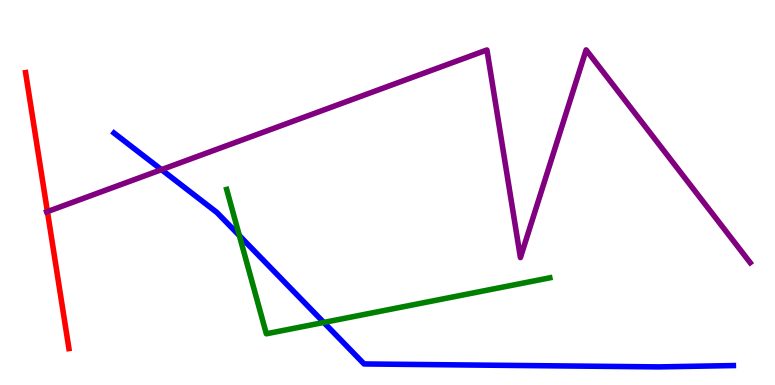[{'lines': ['blue', 'red'], 'intersections': []}, {'lines': ['green', 'red'], 'intersections': []}, {'lines': ['purple', 'red'], 'intersections': [{'x': 0.612, 'y': 4.5}]}, {'lines': ['blue', 'green'], 'intersections': [{'x': 3.09, 'y': 3.88}, {'x': 4.18, 'y': 1.62}]}, {'lines': ['blue', 'purple'], 'intersections': [{'x': 2.08, 'y': 5.59}]}, {'lines': ['green', 'purple'], 'intersections': []}]